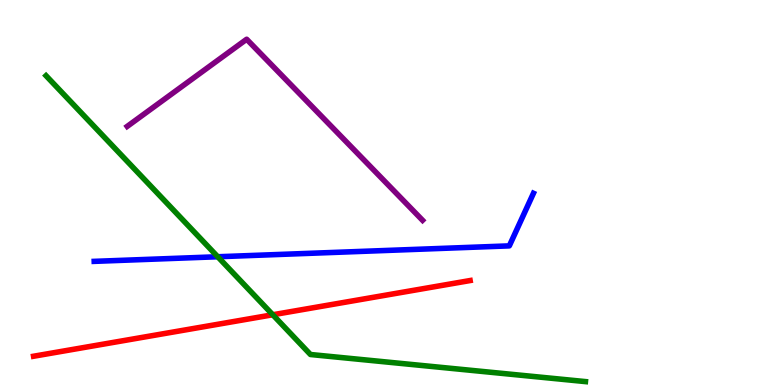[{'lines': ['blue', 'red'], 'intersections': []}, {'lines': ['green', 'red'], 'intersections': [{'x': 3.52, 'y': 1.82}]}, {'lines': ['purple', 'red'], 'intersections': []}, {'lines': ['blue', 'green'], 'intersections': [{'x': 2.81, 'y': 3.33}]}, {'lines': ['blue', 'purple'], 'intersections': []}, {'lines': ['green', 'purple'], 'intersections': []}]